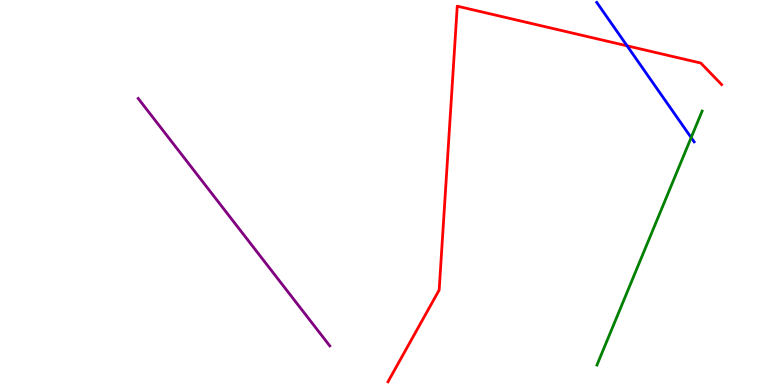[{'lines': ['blue', 'red'], 'intersections': [{'x': 8.09, 'y': 8.81}]}, {'lines': ['green', 'red'], 'intersections': []}, {'lines': ['purple', 'red'], 'intersections': []}, {'lines': ['blue', 'green'], 'intersections': [{'x': 8.92, 'y': 6.43}]}, {'lines': ['blue', 'purple'], 'intersections': []}, {'lines': ['green', 'purple'], 'intersections': []}]